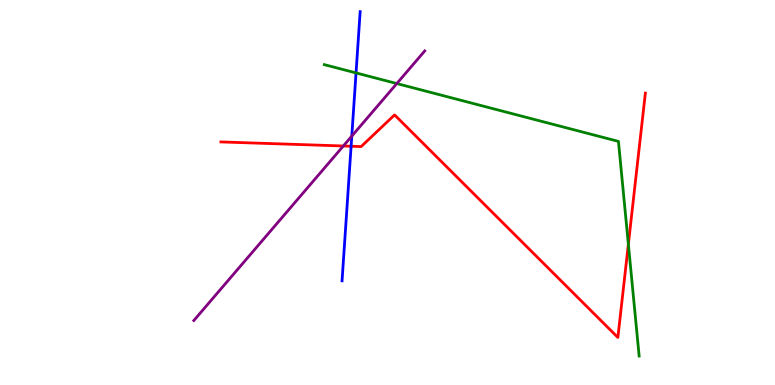[{'lines': ['blue', 'red'], 'intersections': [{'x': 4.53, 'y': 6.2}]}, {'lines': ['green', 'red'], 'intersections': [{'x': 8.11, 'y': 3.66}]}, {'lines': ['purple', 'red'], 'intersections': [{'x': 4.43, 'y': 6.21}]}, {'lines': ['blue', 'green'], 'intersections': [{'x': 4.59, 'y': 8.11}]}, {'lines': ['blue', 'purple'], 'intersections': [{'x': 4.54, 'y': 6.46}]}, {'lines': ['green', 'purple'], 'intersections': [{'x': 5.12, 'y': 7.83}]}]